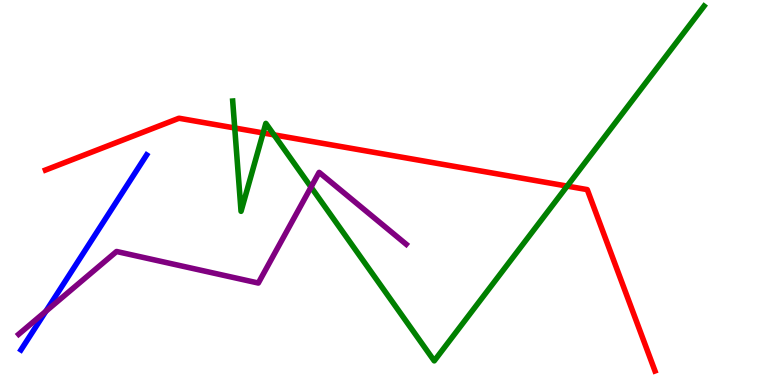[{'lines': ['blue', 'red'], 'intersections': []}, {'lines': ['green', 'red'], 'intersections': [{'x': 3.03, 'y': 6.68}, {'x': 3.4, 'y': 6.55}, {'x': 3.54, 'y': 6.5}, {'x': 7.32, 'y': 5.17}]}, {'lines': ['purple', 'red'], 'intersections': []}, {'lines': ['blue', 'green'], 'intersections': []}, {'lines': ['blue', 'purple'], 'intersections': [{'x': 0.592, 'y': 1.91}]}, {'lines': ['green', 'purple'], 'intersections': [{'x': 4.01, 'y': 5.14}]}]